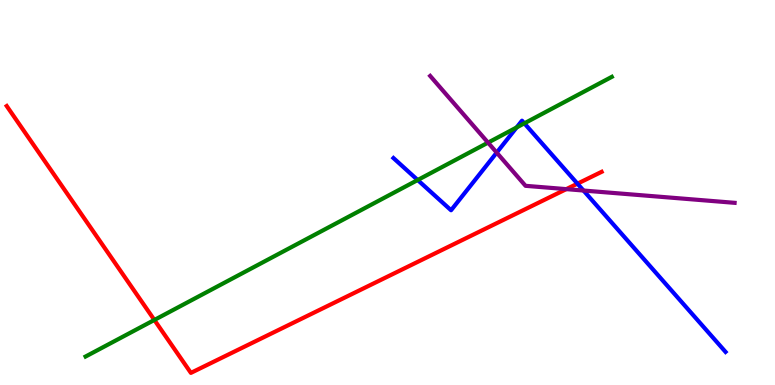[{'lines': ['blue', 'red'], 'intersections': [{'x': 7.45, 'y': 5.23}]}, {'lines': ['green', 'red'], 'intersections': [{'x': 1.99, 'y': 1.69}]}, {'lines': ['purple', 'red'], 'intersections': [{'x': 7.31, 'y': 5.09}]}, {'lines': ['blue', 'green'], 'intersections': [{'x': 5.39, 'y': 5.32}, {'x': 6.67, 'y': 6.69}, {'x': 6.77, 'y': 6.8}]}, {'lines': ['blue', 'purple'], 'intersections': [{'x': 6.41, 'y': 6.04}, {'x': 7.53, 'y': 5.05}]}, {'lines': ['green', 'purple'], 'intersections': [{'x': 6.3, 'y': 6.3}]}]